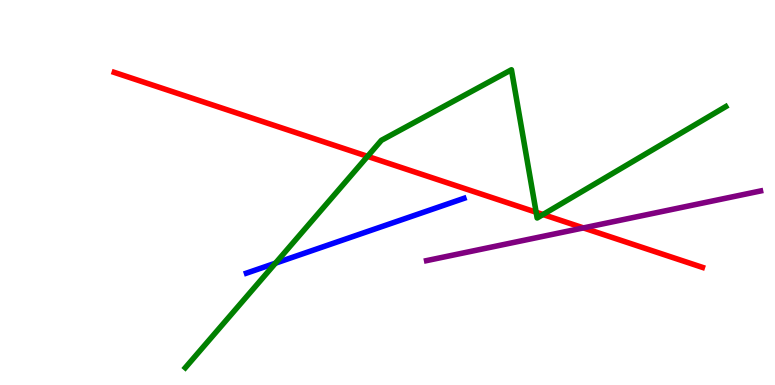[{'lines': ['blue', 'red'], 'intersections': []}, {'lines': ['green', 'red'], 'intersections': [{'x': 4.74, 'y': 5.94}, {'x': 6.92, 'y': 4.49}, {'x': 7.01, 'y': 4.43}]}, {'lines': ['purple', 'red'], 'intersections': [{'x': 7.53, 'y': 4.08}]}, {'lines': ['blue', 'green'], 'intersections': [{'x': 3.55, 'y': 3.16}]}, {'lines': ['blue', 'purple'], 'intersections': []}, {'lines': ['green', 'purple'], 'intersections': []}]